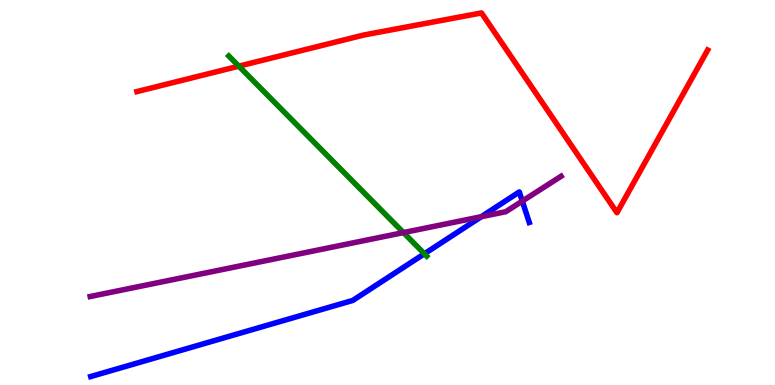[{'lines': ['blue', 'red'], 'intersections': []}, {'lines': ['green', 'red'], 'intersections': [{'x': 3.08, 'y': 8.28}]}, {'lines': ['purple', 'red'], 'intersections': []}, {'lines': ['blue', 'green'], 'intersections': [{'x': 5.48, 'y': 3.41}]}, {'lines': ['blue', 'purple'], 'intersections': [{'x': 6.21, 'y': 4.37}, {'x': 6.74, 'y': 4.78}]}, {'lines': ['green', 'purple'], 'intersections': [{'x': 5.21, 'y': 3.96}]}]